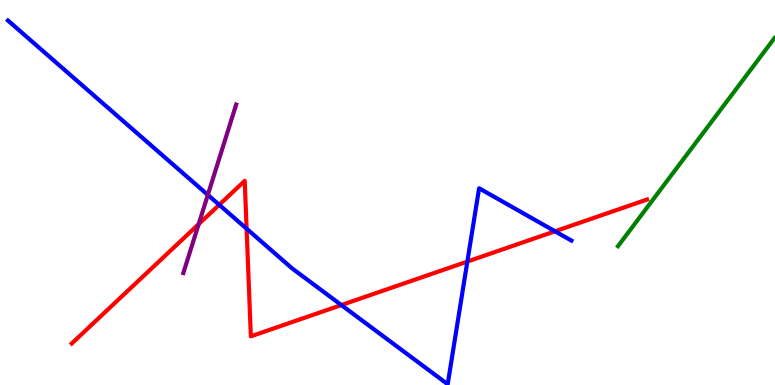[{'lines': ['blue', 'red'], 'intersections': [{'x': 2.83, 'y': 4.68}, {'x': 3.18, 'y': 4.06}, {'x': 4.4, 'y': 2.08}, {'x': 6.03, 'y': 3.21}, {'x': 7.16, 'y': 3.99}]}, {'lines': ['green', 'red'], 'intersections': []}, {'lines': ['purple', 'red'], 'intersections': [{'x': 2.56, 'y': 4.18}]}, {'lines': ['blue', 'green'], 'intersections': []}, {'lines': ['blue', 'purple'], 'intersections': [{'x': 2.68, 'y': 4.94}]}, {'lines': ['green', 'purple'], 'intersections': []}]